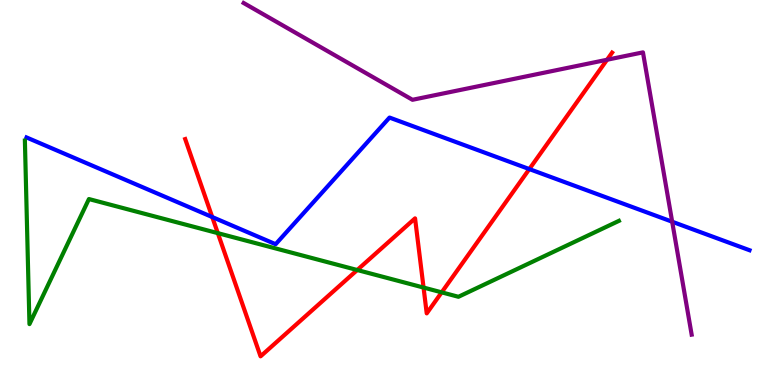[{'lines': ['blue', 'red'], 'intersections': [{'x': 2.74, 'y': 4.36}, {'x': 6.83, 'y': 5.61}]}, {'lines': ['green', 'red'], 'intersections': [{'x': 2.81, 'y': 3.94}, {'x': 4.61, 'y': 2.99}, {'x': 5.47, 'y': 2.53}, {'x': 5.7, 'y': 2.41}]}, {'lines': ['purple', 'red'], 'intersections': [{'x': 7.83, 'y': 8.45}]}, {'lines': ['blue', 'green'], 'intersections': []}, {'lines': ['blue', 'purple'], 'intersections': [{'x': 8.67, 'y': 4.24}]}, {'lines': ['green', 'purple'], 'intersections': []}]